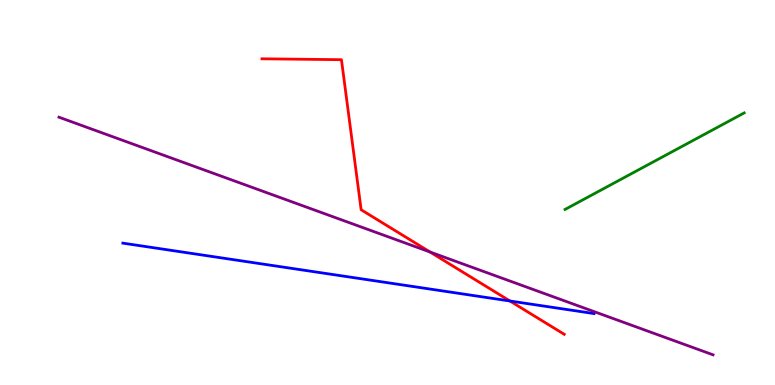[{'lines': ['blue', 'red'], 'intersections': [{'x': 6.58, 'y': 2.18}]}, {'lines': ['green', 'red'], 'intersections': []}, {'lines': ['purple', 'red'], 'intersections': [{'x': 5.55, 'y': 3.45}]}, {'lines': ['blue', 'green'], 'intersections': []}, {'lines': ['blue', 'purple'], 'intersections': []}, {'lines': ['green', 'purple'], 'intersections': []}]